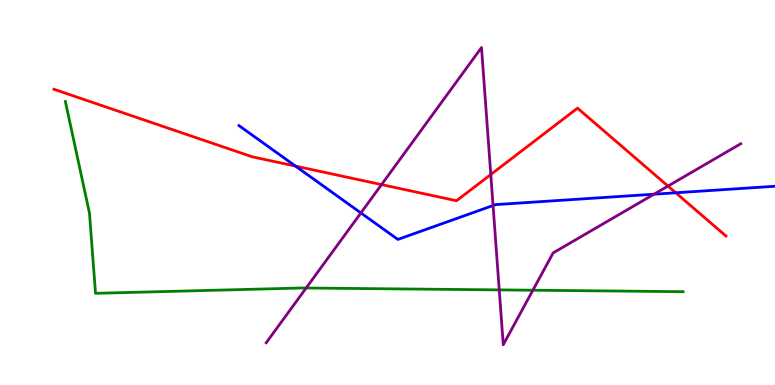[{'lines': ['blue', 'red'], 'intersections': [{'x': 3.81, 'y': 5.69}, {'x': 8.72, 'y': 4.99}]}, {'lines': ['green', 'red'], 'intersections': []}, {'lines': ['purple', 'red'], 'intersections': [{'x': 4.92, 'y': 5.2}, {'x': 6.33, 'y': 5.47}, {'x': 8.62, 'y': 5.17}]}, {'lines': ['blue', 'green'], 'intersections': []}, {'lines': ['blue', 'purple'], 'intersections': [{'x': 4.66, 'y': 4.47}, {'x': 6.36, 'y': 4.66}, {'x': 8.44, 'y': 4.96}]}, {'lines': ['green', 'purple'], 'intersections': [{'x': 3.95, 'y': 2.52}, {'x': 6.44, 'y': 2.47}, {'x': 6.88, 'y': 2.46}]}]